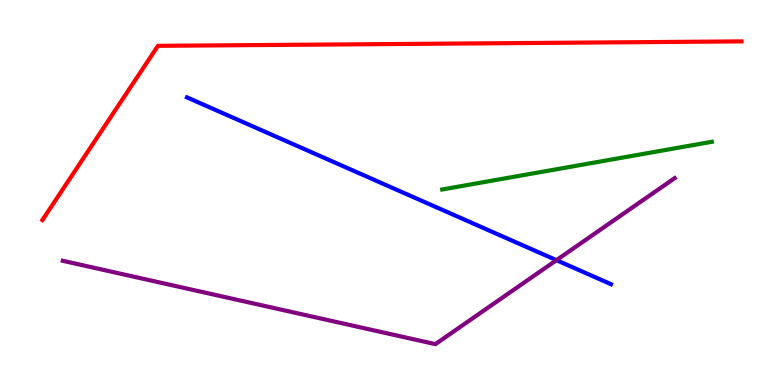[{'lines': ['blue', 'red'], 'intersections': []}, {'lines': ['green', 'red'], 'intersections': []}, {'lines': ['purple', 'red'], 'intersections': []}, {'lines': ['blue', 'green'], 'intersections': []}, {'lines': ['blue', 'purple'], 'intersections': [{'x': 7.18, 'y': 3.24}]}, {'lines': ['green', 'purple'], 'intersections': []}]